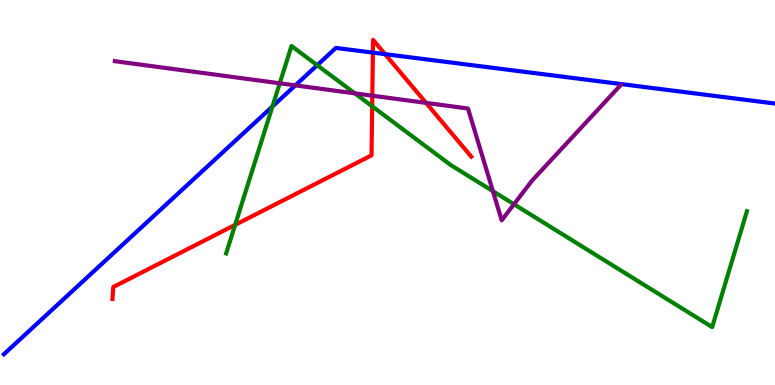[{'lines': ['blue', 'red'], 'intersections': [{'x': 4.81, 'y': 8.63}, {'x': 4.97, 'y': 8.59}]}, {'lines': ['green', 'red'], 'intersections': [{'x': 3.03, 'y': 4.16}, {'x': 4.8, 'y': 7.24}]}, {'lines': ['purple', 'red'], 'intersections': [{'x': 4.8, 'y': 7.51}, {'x': 5.5, 'y': 7.33}]}, {'lines': ['blue', 'green'], 'intersections': [{'x': 3.52, 'y': 7.23}, {'x': 4.09, 'y': 8.31}]}, {'lines': ['blue', 'purple'], 'intersections': [{'x': 3.81, 'y': 7.78}]}, {'lines': ['green', 'purple'], 'intersections': [{'x': 3.61, 'y': 7.84}, {'x': 4.58, 'y': 7.58}, {'x': 6.36, 'y': 5.03}, {'x': 6.63, 'y': 4.7}]}]